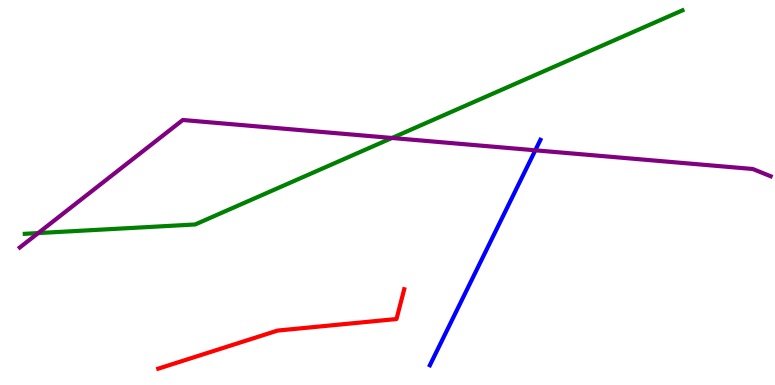[{'lines': ['blue', 'red'], 'intersections': []}, {'lines': ['green', 'red'], 'intersections': []}, {'lines': ['purple', 'red'], 'intersections': []}, {'lines': ['blue', 'green'], 'intersections': []}, {'lines': ['blue', 'purple'], 'intersections': [{'x': 6.91, 'y': 6.1}]}, {'lines': ['green', 'purple'], 'intersections': [{'x': 0.493, 'y': 3.95}, {'x': 5.06, 'y': 6.42}]}]